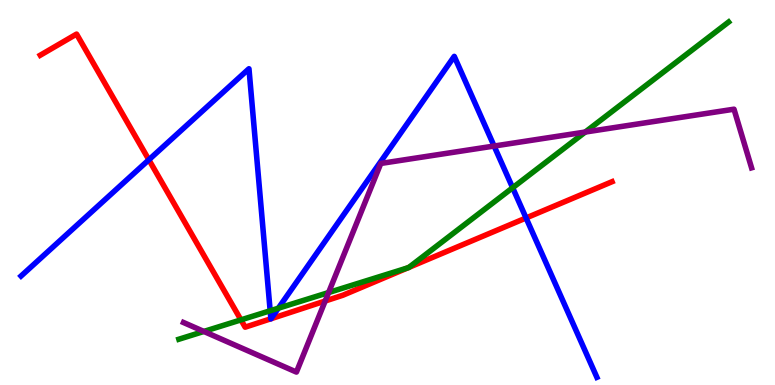[{'lines': ['blue', 'red'], 'intersections': [{'x': 1.92, 'y': 5.85}, {'x': 3.5, 'y': 1.72}, {'x': 3.5, 'y': 1.72}, {'x': 6.79, 'y': 4.34}]}, {'lines': ['green', 'red'], 'intersections': [{'x': 3.11, 'y': 1.69}, {'x': 5.26, 'y': 3.04}, {'x': 5.28, 'y': 3.05}]}, {'lines': ['purple', 'red'], 'intersections': [{'x': 4.2, 'y': 2.18}]}, {'lines': ['blue', 'green'], 'intersections': [{'x': 3.49, 'y': 1.93}, {'x': 3.59, 'y': 1.99}, {'x': 6.61, 'y': 5.12}]}, {'lines': ['blue', 'purple'], 'intersections': [{'x': 6.38, 'y': 6.21}]}, {'lines': ['green', 'purple'], 'intersections': [{'x': 2.63, 'y': 1.39}, {'x': 4.24, 'y': 2.4}, {'x': 7.55, 'y': 6.57}]}]